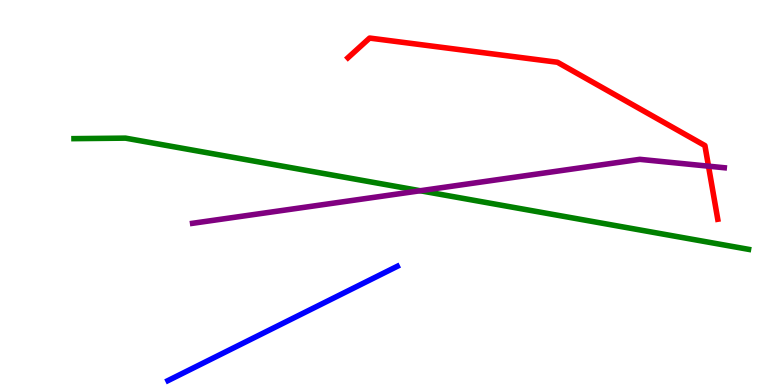[{'lines': ['blue', 'red'], 'intersections': []}, {'lines': ['green', 'red'], 'intersections': []}, {'lines': ['purple', 'red'], 'intersections': [{'x': 9.14, 'y': 5.68}]}, {'lines': ['blue', 'green'], 'intersections': []}, {'lines': ['blue', 'purple'], 'intersections': []}, {'lines': ['green', 'purple'], 'intersections': [{'x': 5.42, 'y': 5.05}]}]